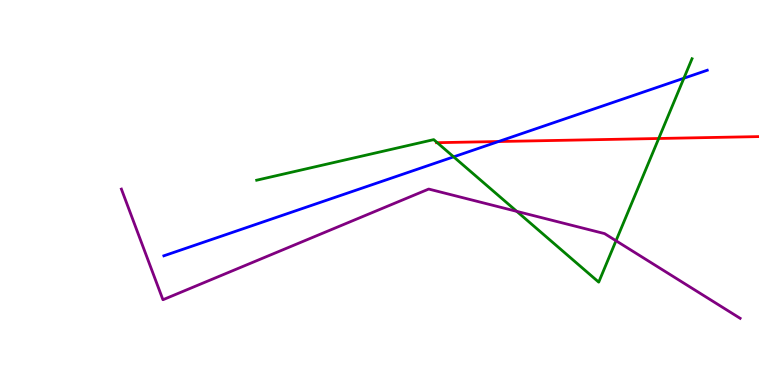[{'lines': ['blue', 'red'], 'intersections': [{'x': 6.43, 'y': 6.32}]}, {'lines': ['green', 'red'], 'intersections': [{'x': 5.64, 'y': 6.29}, {'x': 8.5, 'y': 6.4}]}, {'lines': ['purple', 'red'], 'intersections': []}, {'lines': ['blue', 'green'], 'intersections': [{'x': 5.85, 'y': 5.93}, {'x': 8.82, 'y': 7.97}]}, {'lines': ['blue', 'purple'], 'intersections': []}, {'lines': ['green', 'purple'], 'intersections': [{'x': 6.67, 'y': 4.51}, {'x': 7.95, 'y': 3.75}]}]